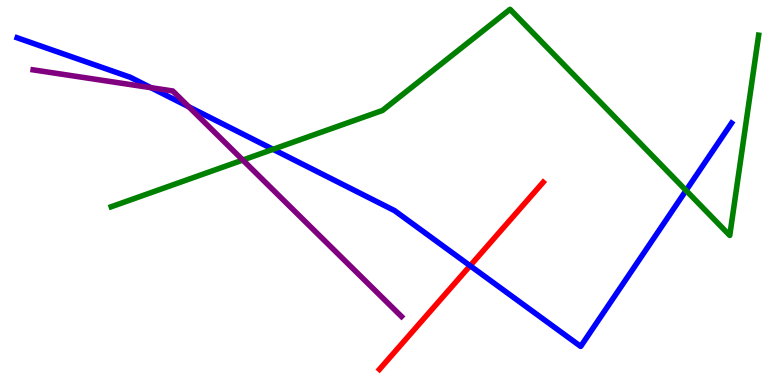[{'lines': ['blue', 'red'], 'intersections': [{'x': 6.07, 'y': 3.1}]}, {'lines': ['green', 'red'], 'intersections': []}, {'lines': ['purple', 'red'], 'intersections': []}, {'lines': ['blue', 'green'], 'intersections': [{'x': 3.52, 'y': 6.12}, {'x': 8.85, 'y': 5.05}]}, {'lines': ['blue', 'purple'], 'intersections': [{'x': 1.95, 'y': 7.72}, {'x': 2.44, 'y': 7.23}]}, {'lines': ['green', 'purple'], 'intersections': [{'x': 3.13, 'y': 5.84}]}]